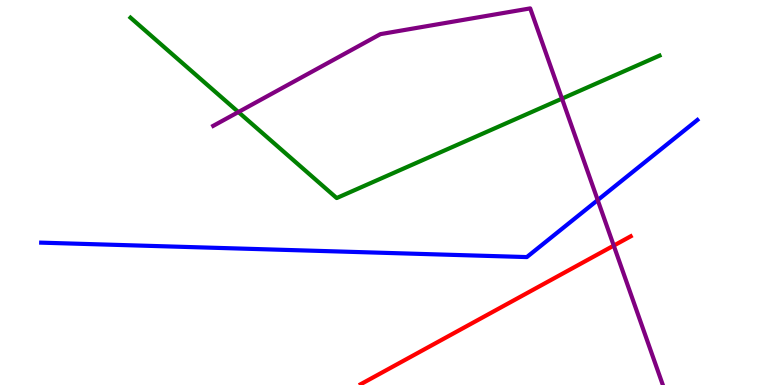[{'lines': ['blue', 'red'], 'intersections': []}, {'lines': ['green', 'red'], 'intersections': []}, {'lines': ['purple', 'red'], 'intersections': [{'x': 7.92, 'y': 3.62}]}, {'lines': ['blue', 'green'], 'intersections': []}, {'lines': ['blue', 'purple'], 'intersections': [{'x': 7.71, 'y': 4.8}]}, {'lines': ['green', 'purple'], 'intersections': [{'x': 3.08, 'y': 7.09}, {'x': 7.25, 'y': 7.44}]}]